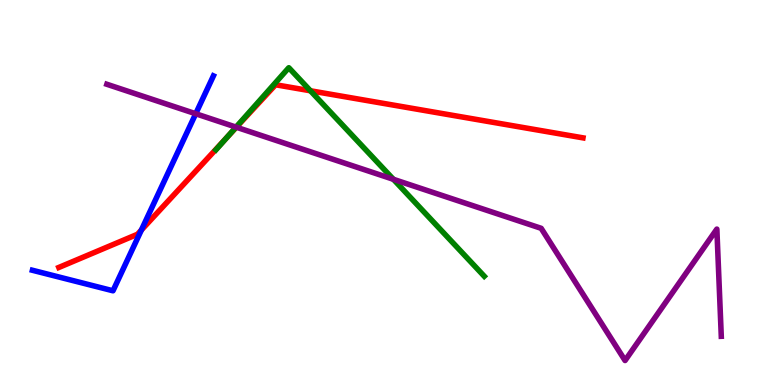[{'lines': ['blue', 'red'], 'intersections': [{'x': 1.82, 'y': 4.03}]}, {'lines': ['green', 'red'], 'intersections': [{'x': 2.93, 'y': 6.43}, {'x': 4.01, 'y': 7.64}]}, {'lines': ['purple', 'red'], 'intersections': [{'x': 3.05, 'y': 6.7}]}, {'lines': ['blue', 'green'], 'intersections': []}, {'lines': ['blue', 'purple'], 'intersections': [{'x': 2.53, 'y': 7.05}]}, {'lines': ['green', 'purple'], 'intersections': [{'x': 3.05, 'y': 6.7}, {'x': 5.08, 'y': 5.34}]}]